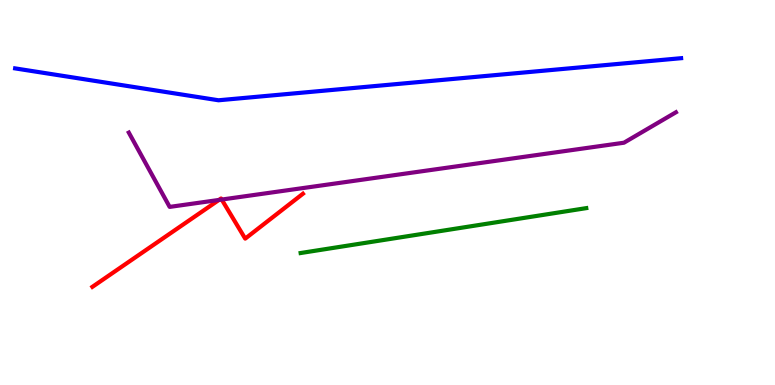[{'lines': ['blue', 'red'], 'intersections': []}, {'lines': ['green', 'red'], 'intersections': []}, {'lines': ['purple', 'red'], 'intersections': [{'x': 2.83, 'y': 4.81}, {'x': 2.86, 'y': 4.82}]}, {'lines': ['blue', 'green'], 'intersections': []}, {'lines': ['blue', 'purple'], 'intersections': []}, {'lines': ['green', 'purple'], 'intersections': []}]